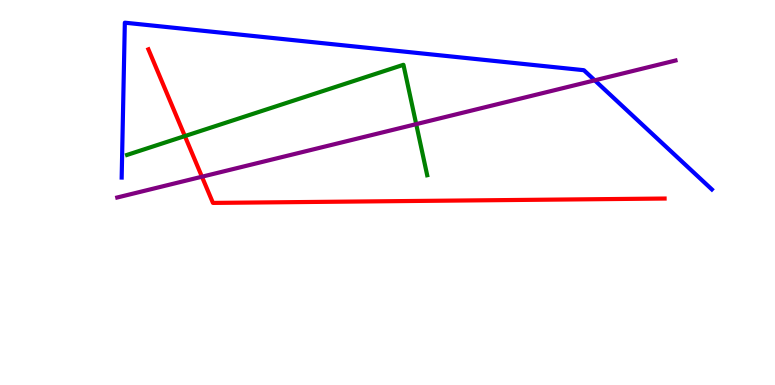[{'lines': ['blue', 'red'], 'intersections': []}, {'lines': ['green', 'red'], 'intersections': [{'x': 2.39, 'y': 6.47}]}, {'lines': ['purple', 'red'], 'intersections': [{'x': 2.61, 'y': 5.41}]}, {'lines': ['blue', 'green'], 'intersections': []}, {'lines': ['blue', 'purple'], 'intersections': [{'x': 7.67, 'y': 7.91}]}, {'lines': ['green', 'purple'], 'intersections': [{'x': 5.37, 'y': 6.78}]}]